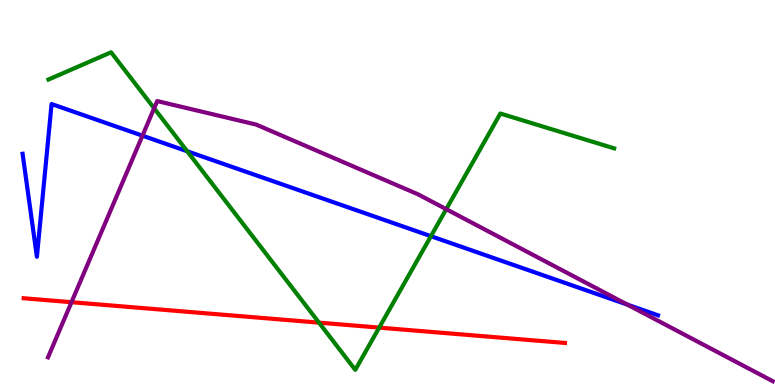[{'lines': ['blue', 'red'], 'intersections': []}, {'lines': ['green', 'red'], 'intersections': [{'x': 4.12, 'y': 1.62}, {'x': 4.89, 'y': 1.49}]}, {'lines': ['purple', 'red'], 'intersections': [{'x': 0.922, 'y': 2.15}]}, {'lines': ['blue', 'green'], 'intersections': [{'x': 2.42, 'y': 6.07}, {'x': 5.56, 'y': 3.87}]}, {'lines': ['blue', 'purple'], 'intersections': [{'x': 1.84, 'y': 6.48}, {'x': 8.1, 'y': 2.09}]}, {'lines': ['green', 'purple'], 'intersections': [{'x': 1.99, 'y': 7.19}, {'x': 5.76, 'y': 4.57}]}]